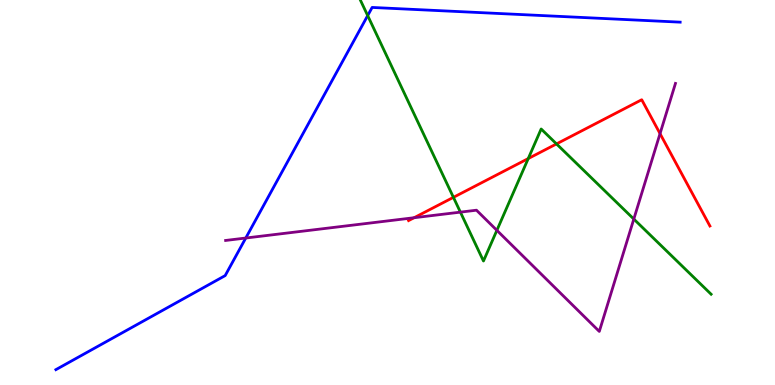[{'lines': ['blue', 'red'], 'intersections': []}, {'lines': ['green', 'red'], 'intersections': [{'x': 5.85, 'y': 4.87}, {'x': 6.82, 'y': 5.88}, {'x': 7.18, 'y': 6.26}]}, {'lines': ['purple', 'red'], 'intersections': [{'x': 5.34, 'y': 4.34}, {'x': 8.52, 'y': 6.53}]}, {'lines': ['blue', 'green'], 'intersections': [{'x': 4.74, 'y': 9.6}]}, {'lines': ['blue', 'purple'], 'intersections': [{'x': 3.17, 'y': 3.82}]}, {'lines': ['green', 'purple'], 'intersections': [{'x': 5.94, 'y': 4.49}, {'x': 6.41, 'y': 4.02}, {'x': 8.18, 'y': 4.31}]}]